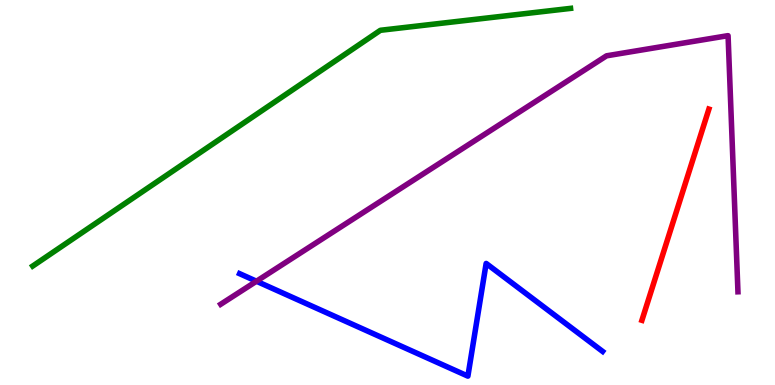[{'lines': ['blue', 'red'], 'intersections': []}, {'lines': ['green', 'red'], 'intersections': []}, {'lines': ['purple', 'red'], 'intersections': []}, {'lines': ['blue', 'green'], 'intersections': []}, {'lines': ['blue', 'purple'], 'intersections': [{'x': 3.31, 'y': 2.7}]}, {'lines': ['green', 'purple'], 'intersections': []}]